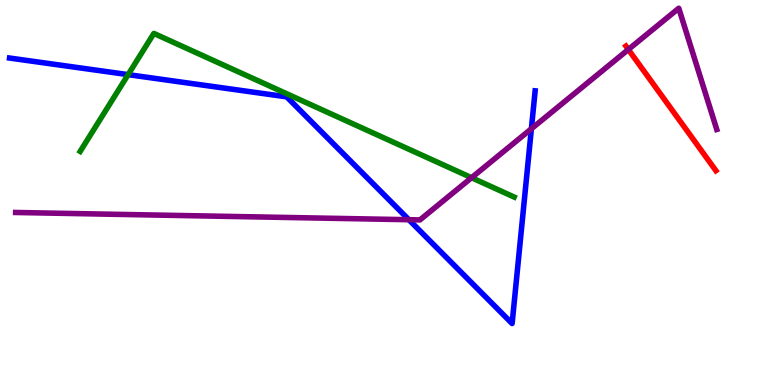[{'lines': ['blue', 'red'], 'intersections': []}, {'lines': ['green', 'red'], 'intersections': []}, {'lines': ['purple', 'red'], 'intersections': [{'x': 8.11, 'y': 8.71}]}, {'lines': ['blue', 'green'], 'intersections': [{'x': 1.65, 'y': 8.06}]}, {'lines': ['blue', 'purple'], 'intersections': [{'x': 5.28, 'y': 4.29}, {'x': 6.86, 'y': 6.66}]}, {'lines': ['green', 'purple'], 'intersections': [{'x': 6.08, 'y': 5.38}]}]